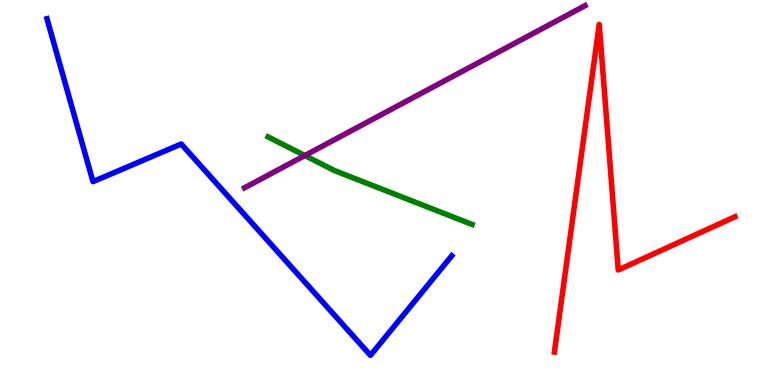[{'lines': ['blue', 'red'], 'intersections': []}, {'lines': ['green', 'red'], 'intersections': []}, {'lines': ['purple', 'red'], 'intersections': []}, {'lines': ['blue', 'green'], 'intersections': []}, {'lines': ['blue', 'purple'], 'intersections': []}, {'lines': ['green', 'purple'], 'intersections': [{'x': 3.93, 'y': 5.96}]}]